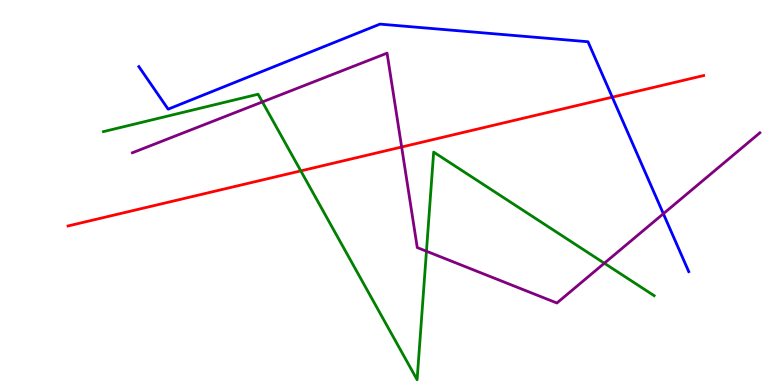[{'lines': ['blue', 'red'], 'intersections': [{'x': 7.9, 'y': 7.48}]}, {'lines': ['green', 'red'], 'intersections': [{'x': 3.88, 'y': 5.56}]}, {'lines': ['purple', 'red'], 'intersections': [{'x': 5.18, 'y': 6.18}]}, {'lines': ['blue', 'green'], 'intersections': []}, {'lines': ['blue', 'purple'], 'intersections': [{'x': 8.56, 'y': 4.45}]}, {'lines': ['green', 'purple'], 'intersections': [{'x': 3.39, 'y': 7.35}, {'x': 5.5, 'y': 3.47}, {'x': 7.8, 'y': 3.16}]}]